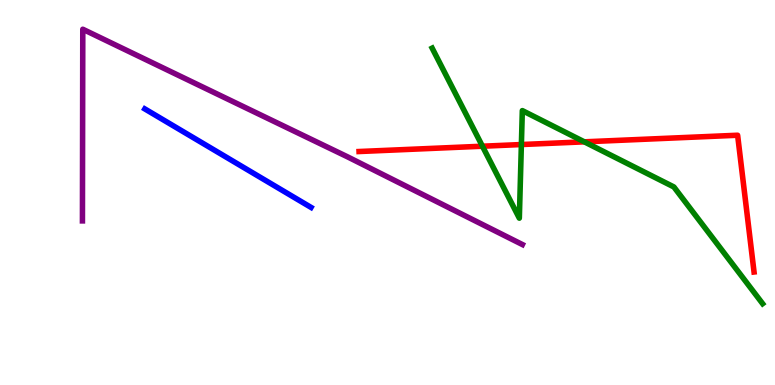[{'lines': ['blue', 'red'], 'intersections': []}, {'lines': ['green', 'red'], 'intersections': [{'x': 6.22, 'y': 6.2}, {'x': 6.73, 'y': 6.25}, {'x': 7.54, 'y': 6.32}]}, {'lines': ['purple', 'red'], 'intersections': []}, {'lines': ['blue', 'green'], 'intersections': []}, {'lines': ['blue', 'purple'], 'intersections': []}, {'lines': ['green', 'purple'], 'intersections': []}]